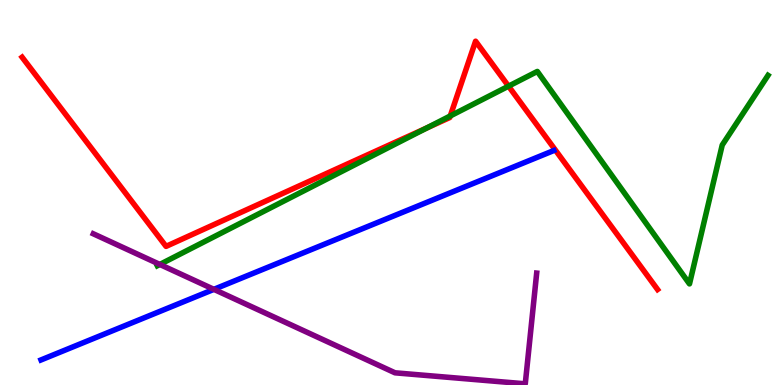[{'lines': ['blue', 'red'], 'intersections': []}, {'lines': ['green', 'red'], 'intersections': [{'x': 5.51, 'y': 6.68}, {'x': 5.81, 'y': 6.99}, {'x': 6.56, 'y': 7.76}]}, {'lines': ['purple', 'red'], 'intersections': []}, {'lines': ['blue', 'green'], 'intersections': []}, {'lines': ['blue', 'purple'], 'intersections': [{'x': 2.76, 'y': 2.48}]}, {'lines': ['green', 'purple'], 'intersections': [{'x': 2.06, 'y': 3.13}]}]